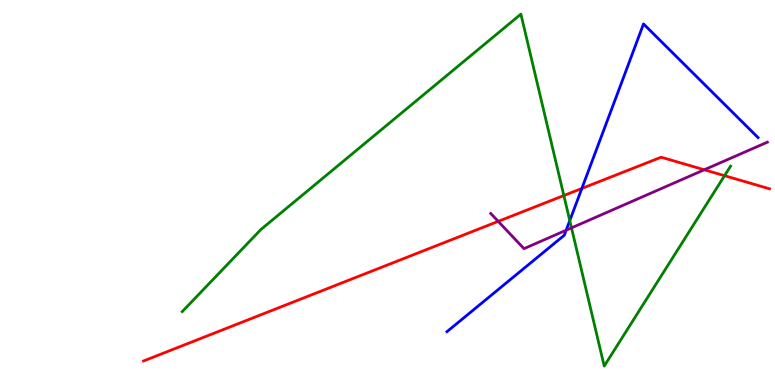[{'lines': ['blue', 'red'], 'intersections': [{'x': 7.51, 'y': 5.11}]}, {'lines': ['green', 'red'], 'intersections': [{'x': 7.28, 'y': 4.92}, {'x': 9.35, 'y': 5.44}]}, {'lines': ['purple', 'red'], 'intersections': [{'x': 6.43, 'y': 4.25}, {'x': 9.09, 'y': 5.59}]}, {'lines': ['blue', 'green'], 'intersections': [{'x': 7.35, 'y': 4.27}]}, {'lines': ['blue', 'purple'], 'intersections': [{'x': 7.31, 'y': 4.02}]}, {'lines': ['green', 'purple'], 'intersections': [{'x': 7.37, 'y': 4.08}]}]